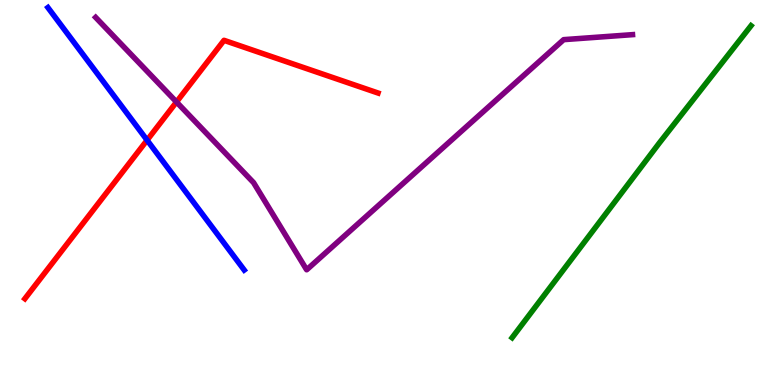[{'lines': ['blue', 'red'], 'intersections': [{'x': 1.9, 'y': 6.36}]}, {'lines': ['green', 'red'], 'intersections': []}, {'lines': ['purple', 'red'], 'intersections': [{'x': 2.28, 'y': 7.35}]}, {'lines': ['blue', 'green'], 'intersections': []}, {'lines': ['blue', 'purple'], 'intersections': []}, {'lines': ['green', 'purple'], 'intersections': []}]